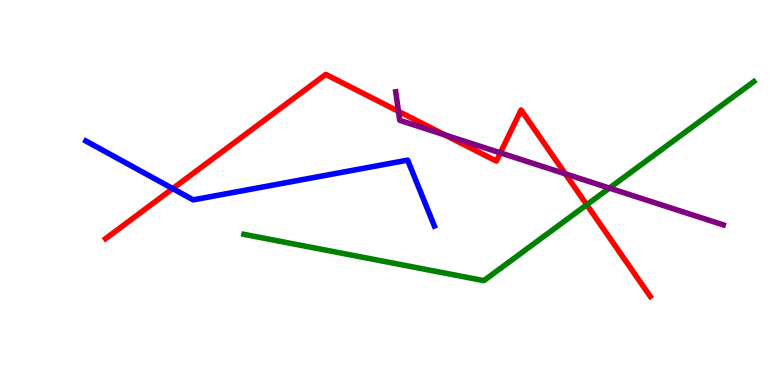[{'lines': ['blue', 'red'], 'intersections': [{'x': 2.23, 'y': 5.1}]}, {'lines': ['green', 'red'], 'intersections': [{'x': 7.57, 'y': 4.68}]}, {'lines': ['purple', 'red'], 'intersections': [{'x': 5.14, 'y': 7.11}, {'x': 5.74, 'y': 6.5}, {'x': 6.46, 'y': 6.03}, {'x': 7.29, 'y': 5.48}]}, {'lines': ['blue', 'green'], 'intersections': []}, {'lines': ['blue', 'purple'], 'intersections': []}, {'lines': ['green', 'purple'], 'intersections': [{'x': 7.86, 'y': 5.11}]}]